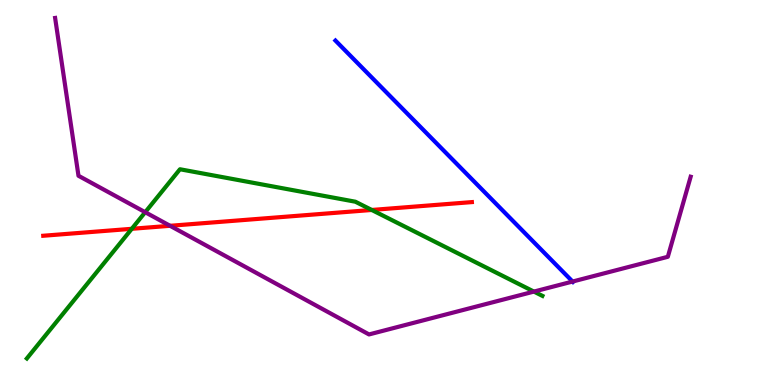[{'lines': ['blue', 'red'], 'intersections': []}, {'lines': ['green', 'red'], 'intersections': [{'x': 1.7, 'y': 4.06}, {'x': 4.8, 'y': 4.55}]}, {'lines': ['purple', 'red'], 'intersections': [{'x': 2.19, 'y': 4.14}]}, {'lines': ['blue', 'green'], 'intersections': []}, {'lines': ['blue', 'purple'], 'intersections': [{'x': 7.39, 'y': 2.69}]}, {'lines': ['green', 'purple'], 'intersections': [{'x': 1.87, 'y': 4.49}, {'x': 6.89, 'y': 2.43}]}]